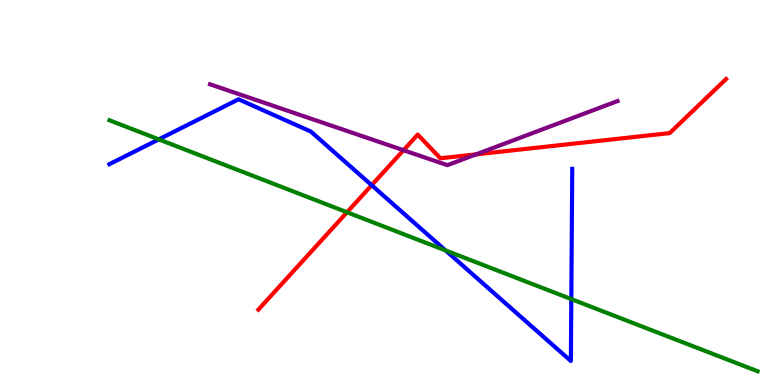[{'lines': ['blue', 'red'], 'intersections': [{'x': 4.8, 'y': 5.19}]}, {'lines': ['green', 'red'], 'intersections': [{'x': 4.48, 'y': 4.49}]}, {'lines': ['purple', 'red'], 'intersections': [{'x': 5.21, 'y': 6.1}, {'x': 6.14, 'y': 5.99}]}, {'lines': ['blue', 'green'], 'intersections': [{'x': 2.05, 'y': 6.38}, {'x': 5.75, 'y': 3.5}, {'x': 7.37, 'y': 2.23}]}, {'lines': ['blue', 'purple'], 'intersections': []}, {'lines': ['green', 'purple'], 'intersections': []}]